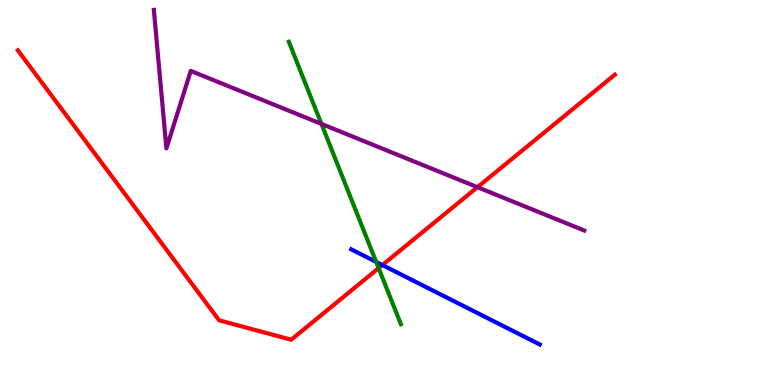[{'lines': ['blue', 'red'], 'intersections': [{'x': 4.93, 'y': 3.12}]}, {'lines': ['green', 'red'], 'intersections': [{'x': 4.89, 'y': 3.04}]}, {'lines': ['purple', 'red'], 'intersections': [{'x': 6.16, 'y': 5.14}]}, {'lines': ['blue', 'green'], 'intersections': [{'x': 4.85, 'y': 3.2}]}, {'lines': ['blue', 'purple'], 'intersections': []}, {'lines': ['green', 'purple'], 'intersections': [{'x': 4.15, 'y': 6.78}]}]